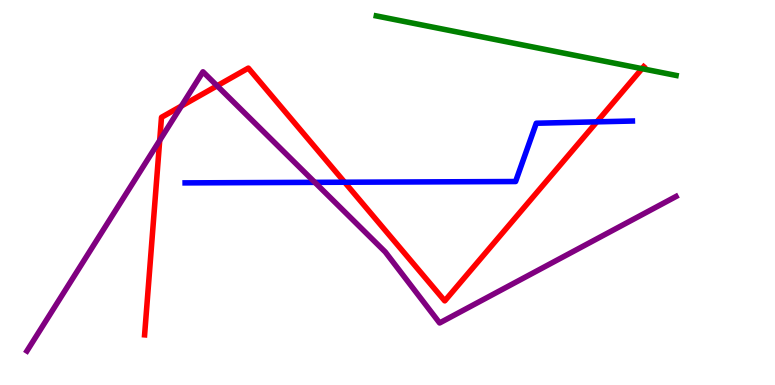[{'lines': ['blue', 'red'], 'intersections': [{'x': 4.45, 'y': 5.27}, {'x': 7.7, 'y': 6.84}]}, {'lines': ['green', 'red'], 'intersections': [{'x': 8.28, 'y': 8.22}]}, {'lines': ['purple', 'red'], 'intersections': [{'x': 2.06, 'y': 6.35}, {'x': 2.34, 'y': 7.24}, {'x': 2.8, 'y': 7.77}]}, {'lines': ['blue', 'green'], 'intersections': []}, {'lines': ['blue', 'purple'], 'intersections': [{'x': 4.06, 'y': 5.26}]}, {'lines': ['green', 'purple'], 'intersections': []}]